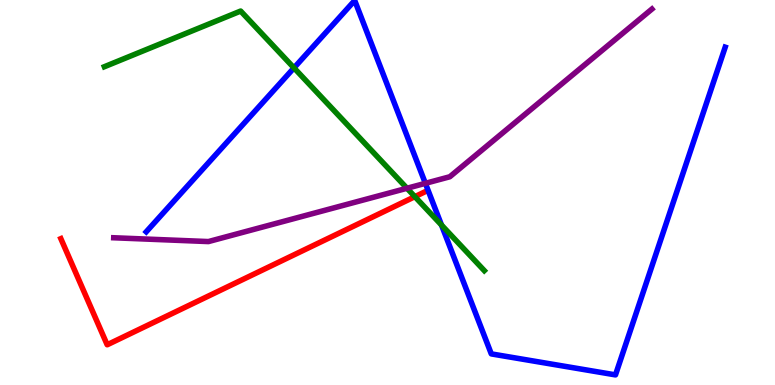[{'lines': ['blue', 'red'], 'intersections': []}, {'lines': ['green', 'red'], 'intersections': [{'x': 5.35, 'y': 4.89}]}, {'lines': ['purple', 'red'], 'intersections': []}, {'lines': ['blue', 'green'], 'intersections': [{'x': 3.79, 'y': 8.24}, {'x': 5.7, 'y': 4.16}]}, {'lines': ['blue', 'purple'], 'intersections': [{'x': 5.49, 'y': 5.24}]}, {'lines': ['green', 'purple'], 'intersections': [{'x': 5.25, 'y': 5.11}]}]